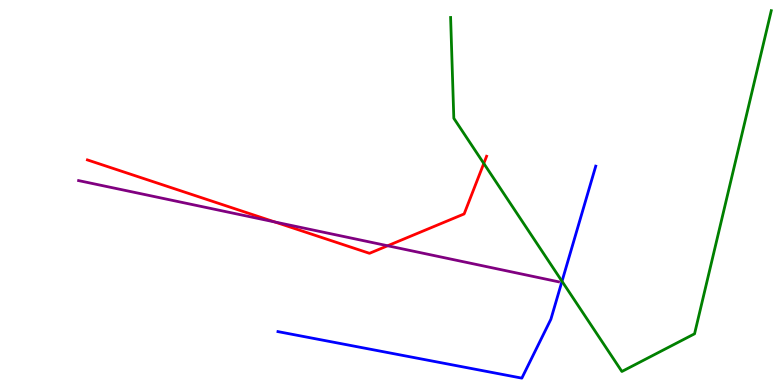[{'lines': ['blue', 'red'], 'intersections': []}, {'lines': ['green', 'red'], 'intersections': [{'x': 6.24, 'y': 5.75}]}, {'lines': ['purple', 'red'], 'intersections': [{'x': 3.55, 'y': 4.23}, {'x': 5.0, 'y': 3.62}]}, {'lines': ['blue', 'green'], 'intersections': [{'x': 7.25, 'y': 2.69}]}, {'lines': ['blue', 'purple'], 'intersections': []}, {'lines': ['green', 'purple'], 'intersections': []}]